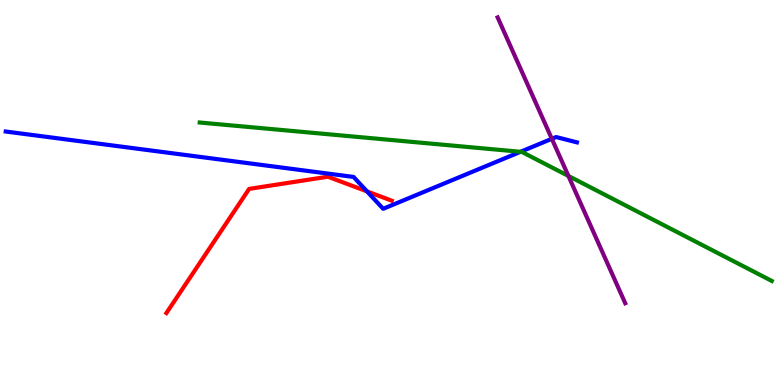[{'lines': ['blue', 'red'], 'intersections': [{'x': 4.74, 'y': 5.03}]}, {'lines': ['green', 'red'], 'intersections': []}, {'lines': ['purple', 'red'], 'intersections': []}, {'lines': ['blue', 'green'], 'intersections': [{'x': 6.72, 'y': 6.06}]}, {'lines': ['blue', 'purple'], 'intersections': [{'x': 7.12, 'y': 6.39}]}, {'lines': ['green', 'purple'], 'intersections': [{'x': 7.33, 'y': 5.43}]}]